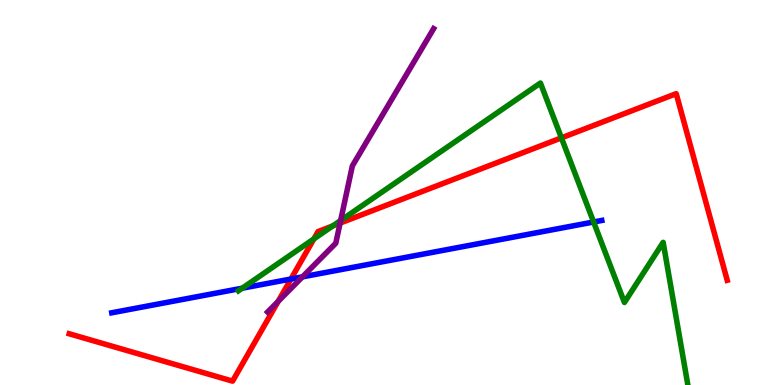[{'lines': ['blue', 'red'], 'intersections': [{'x': 3.75, 'y': 2.75}]}, {'lines': ['green', 'red'], 'intersections': [{'x': 4.05, 'y': 3.79}, {'x': 4.29, 'y': 4.13}, {'x': 7.24, 'y': 6.42}]}, {'lines': ['purple', 'red'], 'intersections': [{'x': 3.59, 'y': 2.17}, {'x': 4.39, 'y': 4.21}]}, {'lines': ['blue', 'green'], 'intersections': [{'x': 3.13, 'y': 2.51}, {'x': 7.66, 'y': 4.23}]}, {'lines': ['blue', 'purple'], 'intersections': [{'x': 3.9, 'y': 2.81}]}, {'lines': ['green', 'purple'], 'intersections': [{'x': 4.4, 'y': 4.27}]}]